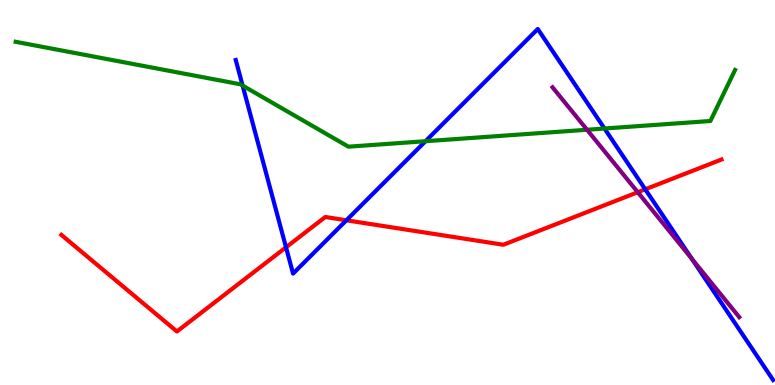[{'lines': ['blue', 'red'], 'intersections': [{'x': 3.69, 'y': 3.58}, {'x': 4.47, 'y': 4.28}, {'x': 8.33, 'y': 5.08}]}, {'lines': ['green', 'red'], 'intersections': []}, {'lines': ['purple', 'red'], 'intersections': [{'x': 8.23, 'y': 5.01}]}, {'lines': ['blue', 'green'], 'intersections': [{'x': 3.13, 'y': 7.78}, {'x': 5.49, 'y': 6.33}, {'x': 7.8, 'y': 6.66}]}, {'lines': ['blue', 'purple'], 'intersections': [{'x': 8.93, 'y': 3.28}]}, {'lines': ['green', 'purple'], 'intersections': [{'x': 7.57, 'y': 6.63}]}]